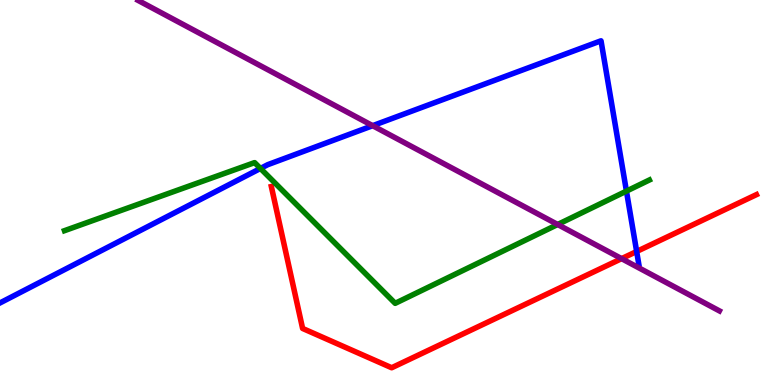[{'lines': ['blue', 'red'], 'intersections': [{'x': 8.21, 'y': 3.47}]}, {'lines': ['green', 'red'], 'intersections': []}, {'lines': ['purple', 'red'], 'intersections': [{'x': 8.02, 'y': 3.28}]}, {'lines': ['blue', 'green'], 'intersections': [{'x': 3.36, 'y': 5.62}, {'x': 8.08, 'y': 5.04}]}, {'lines': ['blue', 'purple'], 'intersections': [{'x': 4.81, 'y': 6.74}]}, {'lines': ['green', 'purple'], 'intersections': [{'x': 7.2, 'y': 4.17}]}]